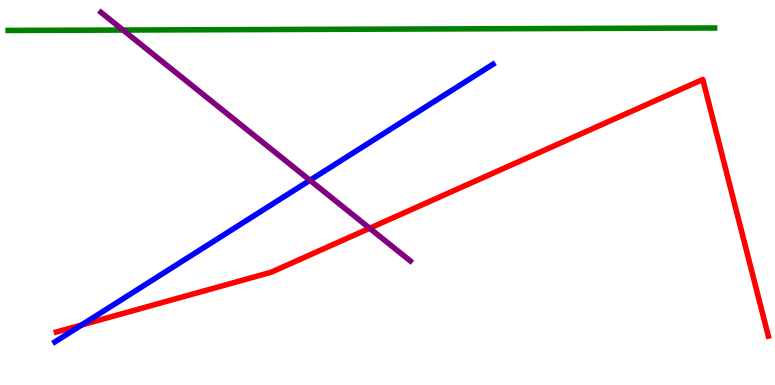[{'lines': ['blue', 'red'], 'intersections': [{'x': 1.05, 'y': 1.56}]}, {'lines': ['green', 'red'], 'intersections': []}, {'lines': ['purple', 'red'], 'intersections': [{'x': 4.77, 'y': 4.07}]}, {'lines': ['blue', 'green'], 'intersections': []}, {'lines': ['blue', 'purple'], 'intersections': [{'x': 4.0, 'y': 5.32}]}, {'lines': ['green', 'purple'], 'intersections': [{'x': 1.59, 'y': 9.22}]}]